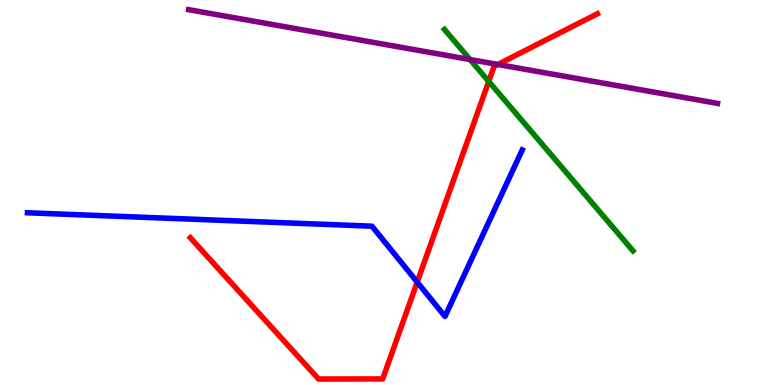[{'lines': ['blue', 'red'], 'intersections': [{'x': 5.38, 'y': 2.67}]}, {'lines': ['green', 'red'], 'intersections': [{'x': 6.31, 'y': 7.88}]}, {'lines': ['purple', 'red'], 'intersections': [{'x': 6.42, 'y': 8.33}]}, {'lines': ['blue', 'green'], 'intersections': []}, {'lines': ['blue', 'purple'], 'intersections': []}, {'lines': ['green', 'purple'], 'intersections': [{'x': 6.07, 'y': 8.45}]}]